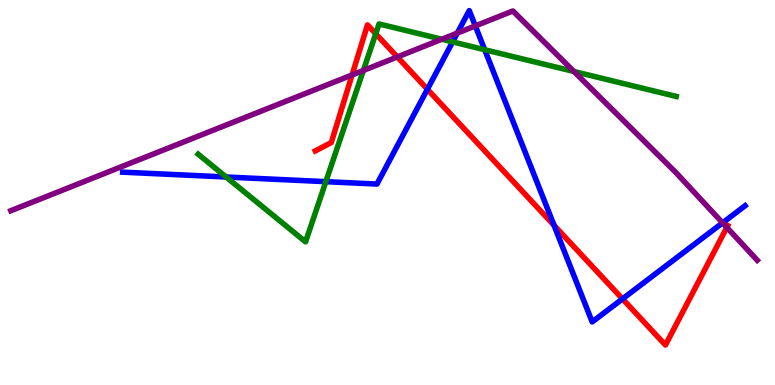[{'lines': ['blue', 'red'], 'intersections': [{'x': 5.51, 'y': 7.68}, {'x': 7.15, 'y': 4.15}, {'x': 8.03, 'y': 2.24}]}, {'lines': ['green', 'red'], 'intersections': [{'x': 4.85, 'y': 9.12}]}, {'lines': ['purple', 'red'], 'intersections': [{'x': 4.54, 'y': 8.05}, {'x': 5.13, 'y': 8.52}, {'x': 9.38, 'y': 4.09}]}, {'lines': ['blue', 'green'], 'intersections': [{'x': 2.92, 'y': 5.4}, {'x': 4.2, 'y': 5.28}, {'x': 5.84, 'y': 8.91}, {'x': 6.25, 'y': 8.71}]}, {'lines': ['blue', 'purple'], 'intersections': [{'x': 5.9, 'y': 9.14}, {'x': 6.13, 'y': 9.33}, {'x': 9.32, 'y': 4.21}]}, {'lines': ['green', 'purple'], 'intersections': [{'x': 4.69, 'y': 8.17}, {'x': 5.7, 'y': 8.98}, {'x': 7.41, 'y': 8.14}]}]